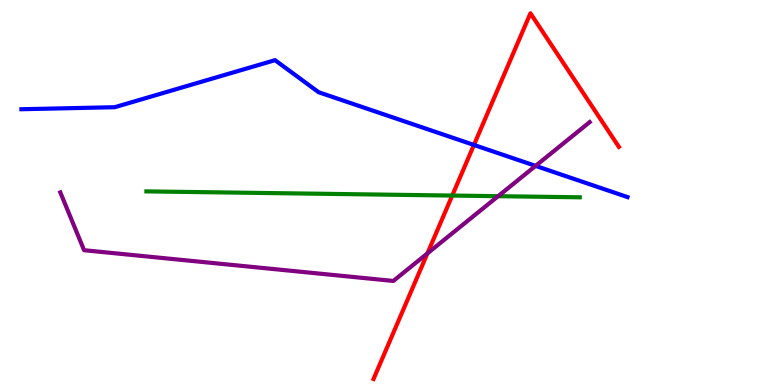[{'lines': ['blue', 'red'], 'intersections': [{'x': 6.12, 'y': 6.24}]}, {'lines': ['green', 'red'], 'intersections': [{'x': 5.84, 'y': 4.92}]}, {'lines': ['purple', 'red'], 'intersections': [{'x': 5.52, 'y': 3.42}]}, {'lines': ['blue', 'green'], 'intersections': []}, {'lines': ['blue', 'purple'], 'intersections': [{'x': 6.91, 'y': 5.69}]}, {'lines': ['green', 'purple'], 'intersections': [{'x': 6.43, 'y': 4.9}]}]